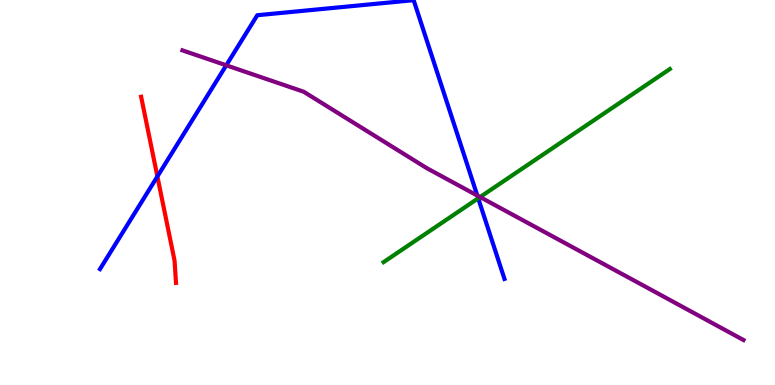[{'lines': ['blue', 'red'], 'intersections': [{'x': 2.03, 'y': 5.42}]}, {'lines': ['green', 'red'], 'intersections': []}, {'lines': ['purple', 'red'], 'intersections': []}, {'lines': ['blue', 'green'], 'intersections': [{'x': 6.17, 'y': 4.85}]}, {'lines': ['blue', 'purple'], 'intersections': [{'x': 2.92, 'y': 8.3}, {'x': 6.16, 'y': 4.92}]}, {'lines': ['green', 'purple'], 'intersections': [{'x': 6.19, 'y': 4.88}]}]